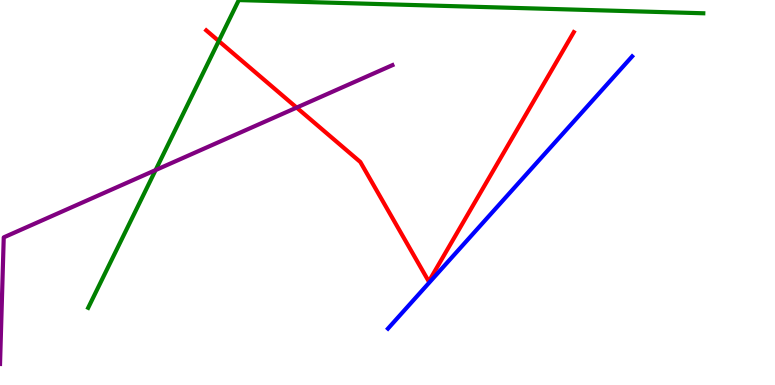[{'lines': ['blue', 'red'], 'intersections': []}, {'lines': ['green', 'red'], 'intersections': [{'x': 2.82, 'y': 8.93}]}, {'lines': ['purple', 'red'], 'intersections': [{'x': 3.83, 'y': 7.21}]}, {'lines': ['blue', 'green'], 'intersections': []}, {'lines': ['blue', 'purple'], 'intersections': []}, {'lines': ['green', 'purple'], 'intersections': [{'x': 2.01, 'y': 5.58}]}]